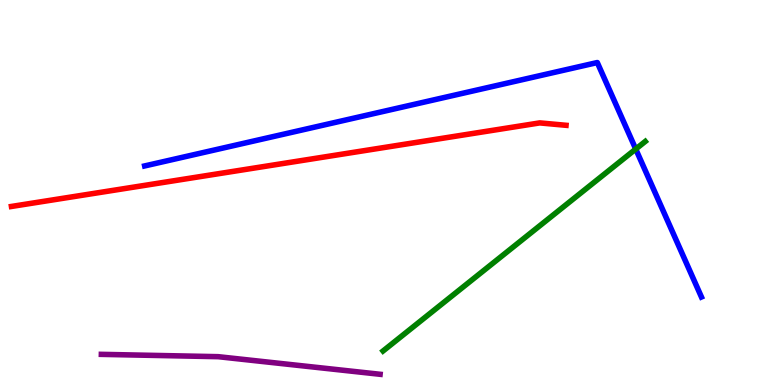[{'lines': ['blue', 'red'], 'intersections': []}, {'lines': ['green', 'red'], 'intersections': []}, {'lines': ['purple', 'red'], 'intersections': []}, {'lines': ['blue', 'green'], 'intersections': [{'x': 8.2, 'y': 6.13}]}, {'lines': ['blue', 'purple'], 'intersections': []}, {'lines': ['green', 'purple'], 'intersections': []}]